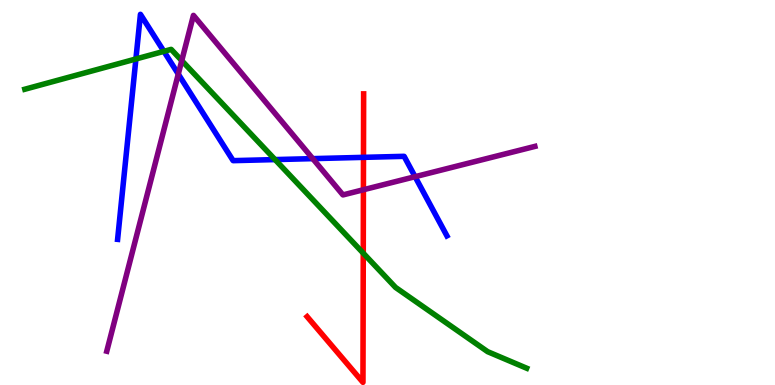[{'lines': ['blue', 'red'], 'intersections': [{'x': 4.69, 'y': 5.91}]}, {'lines': ['green', 'red'], 'intersections': [{'x': 4.69, 'y': 3.42}]}, {'lines': ['purple', 'red'], 'intersections': [{'x': 4.69, 'y': 5.07}]}, {'lines': ['blue', 'green'], 'intersections': [{'x': 1.75, 'y': 8.47}, {'x': 2.11, 'y': 8.67}, {'x': 3.55, 'y': 5.85}]}, {'lines': ['blue', 'purple'], 'intersections': [{'x': 2.3, 'y': 8.08}, {'x': 4.04, 'y': 5.88}, {'x': 5.36, 'y': 5.41}]}, {'lines': ['green', 'purple'], 'intersections': [{'x': 2.35, 'y': 8.43}]}]